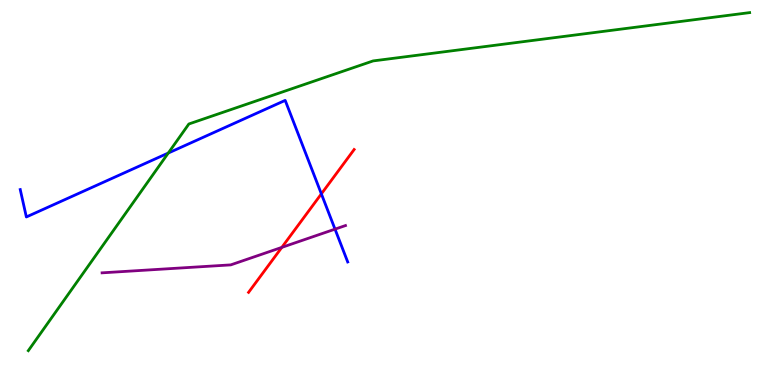[{'lines': ['blue', 'red'], 'intersections': [{'x': 4.15, 'y': 4.96}]}, {'lines': ['green', 'red'], 'intersections': []}, {'lines': ['purple', 'red'], 'intersections': [{'x': 3.64, 'y': 3.57}]}, {'lines': ['blue', 'green'], 'intersections': [{'x': 2.17, 'y': 6.02}]}, {'lines': ['blue', 'purple'], 'intersections': [{'x': 4.32, 'y': 4.05}]}, {'lines': ['green', 'purple'], 'intersections': []}]